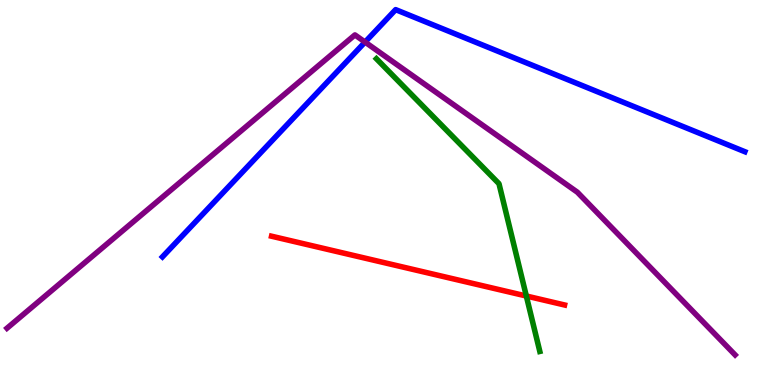[{'lines': ['blue', 'red'], 'intersections': []}, {'lines': ['green', 'red'], 'intersections': [{'x': 6.79, 'y': 2.31}]}, {'lines': ['purple', 'red'], 'intersections': []}, {'lines': ['blue', 'green'], 'intersections': []}, {'lines': ['blue', 'purple'], 'intersections': [{'x': 4.71, 'y': 8.91}]}, {'lines': ['green', 'purple'], 'intersections': []}]